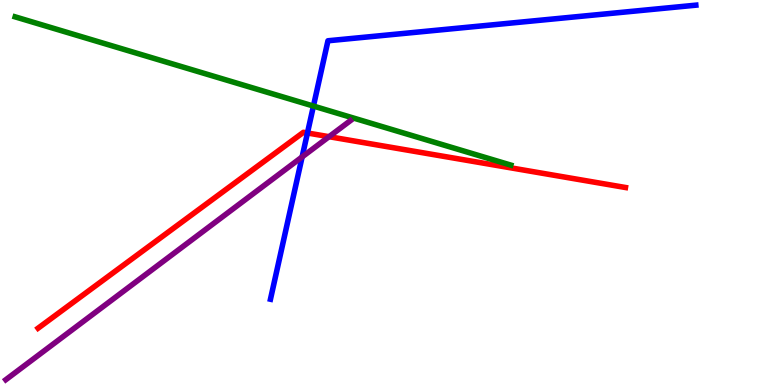[{'lines': ['blue', 'red'], 'intersections': [{'x': 3.97, 'y': 6.55}]}, {'lines': ['green', 'red'], 'intersections': []}, {'lines': ['purple', 'red'], 'intersections': [{'x': 4.25, 'y': 6.45}]}, {'lines': ['blue', 'green'], 'intersections': [{'x': 4.04, 'y': 7.25}]}, {'lines': ['blue', 'purple'], 'intersections': [{'x': 3.9, 'y': 5.92}]}, {'lines': ['green', 'purple'], 'intersections': []}]